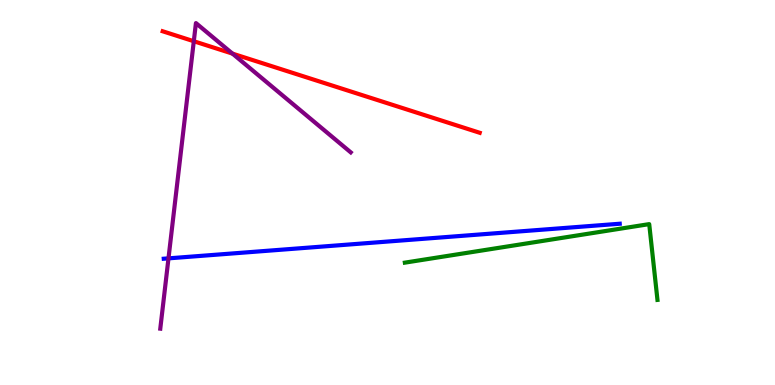[{'lines': ['blue', 'red'], 'intersections': []}, {'lines': ['green', 'red'], 'intersections': []}, {'lines': ['purple', 'red'], 'intersections': [{'x': 2.5, 'y': 8.93}, {'x': 3.0, 'y': 8.61}]}, {'lines': ['blue', 'green'], 'intersections': []}, {'lines': ['blue', 'purple'], 'intersections': [{'x': 2.17, 'y': 3.29}]}, {'lines': ['green', 'purple'], 'intersections': []}]